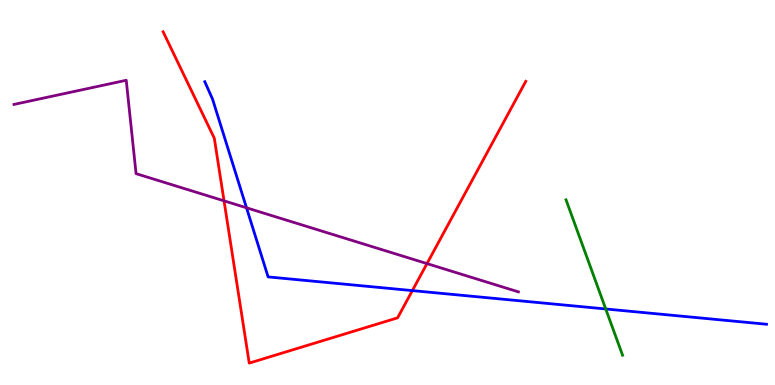[{'lines': ['blue', 'red'], 'intersections': [{'x': 5.32, 'y': 2.45}]}, {'lines': ['green', 'red'], 'intersections': []}, {'lines': ['purple', 'red'], 'intersections': [{'x': 2.89, 'y': 4.78}, {'x': 5.51, 'y': 3.15}]}, {'lines': ['blue', 'green'], 'intersections': [{'x': 7.82, 'y': 1.97}]}, {'lines': ['blue', 'purple'], 'intersections': [{'x': 3.18, 'y': 4.6}]}, {'lines': ['green', 'purple'], 'intersections': []}]